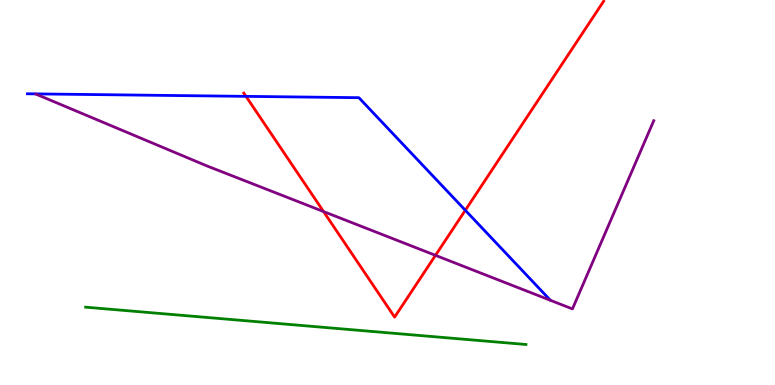[{'lines': ['blue', 'red'], 'intersections': [{'x': 3.17, 'y': 7.5}, {'x': 6.0, 'y': 4.54}]}, {'lines': ['green', 'red'], 'intersections': []}, {'lines': ['purple', 'red'], 'intersections': [{'x': 4.17, 'y': 4.51}, {'x': 5.62, 'y': 3.37}]}, {'lines': ['blue', 'green'], 'intersections': []}, {'lines': ['blue', 'purple'], 'intersections': []}, {'lines': ['green', 'purple'], 'intersections': []}]